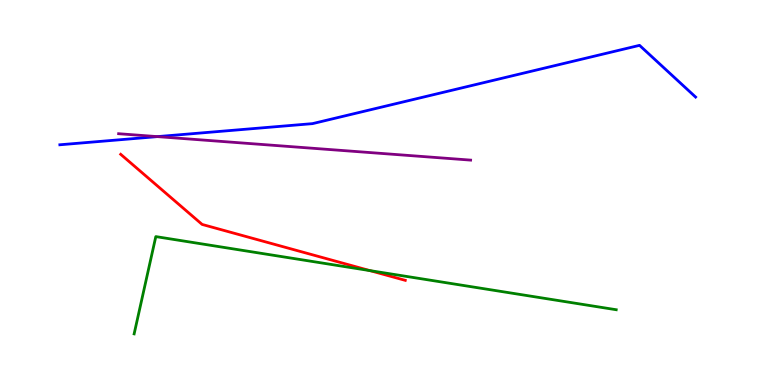[{'lines': ['blue', 'red'], 'intersections': []}, {'lines': ['green', 'red'], 'intersections': [{'x': 4.77, 'y': 2.97}]}, {'lines': ['purple', 'red'], 'intersections': []}, {'lines': ['blue', 'green'], 'intersections': []}, {'lines': ['blue', 'purple'], 'intersections': [{'x': 2.03, 'y': 6.45}]}, {'lines': ['green', 'purple'], 'intersections': []}]